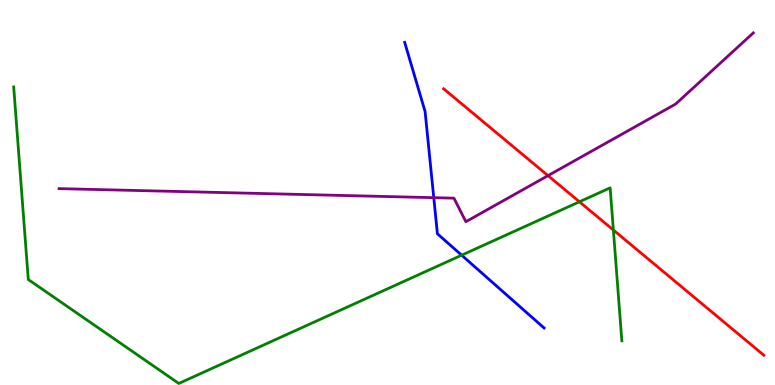[{'lines': ['blue', 'red'], 'intersections': []}, {'lines': ['green', 'red'], 'intersections': [{'x': 7.48, 'y': 4.76}, {'x': 7.91, 'y': 4.03}]}, {'lines': ['purple', 'red'], 'intersections': [{'x': 7.07, 'y': 5.44}]}, {'lines': ['blue', 'green'], 'intersections': [{'x': 5.96, 'y': 3.37}]}, {'lines': ['blue', 'purple'], 'intersections': [{'x': 5.6, 'y': 4.87}]}, {'lines': ['green', 'purple'], 'intersections': []}]